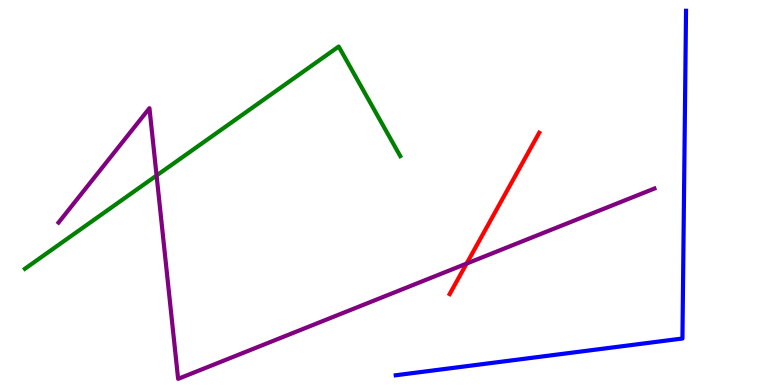[{'lines': ['blue', 'red'], 'intersections': []}, {'lines': ['green', 'red'], 'intersections': []}, {'lines': ['purple', 'red'], 'intersections': [{'x': 6.02, 'y': 3.15}]}, {'lines': ['blue', 'green'], 'intersections': []}, {'lines': ['blue', 'purple'], 'intersections': []}, {'lines': ['green', 'purple'], 'intersections': [{'x': 2.02, 'y': 5.44}]}]